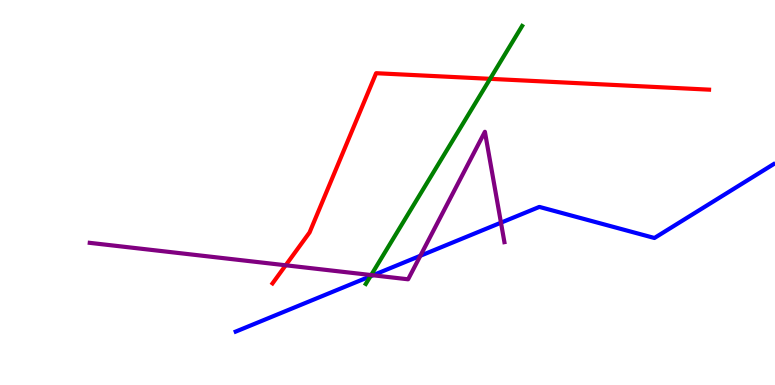[{'lines': ['blue', 'red'], 'intersections': []}, {'lines': ['green', 'red'], 'intersections': [{'x': 6.32, 'y': 7.95}]}, {'lines': ['purple', 'red'], 'intersections': [{'x': 3.69, 'y': 3.11}]}, {'lines': ['blue', 'green'], 'intersections': [{'x': 4.78, 'y': 2.82}]}, {'lines': ['blue', 'purple'], 'intersections': [{'x': 4.81, 'y': 2.85}, {'x': 5.42, 'y': 3.36}, {'x': 6.46, 'y': 4.22}]}, {'lines': ['green', 'purple'], 'intersections': [{'x': 4.79, 'y': 2.86}]}]